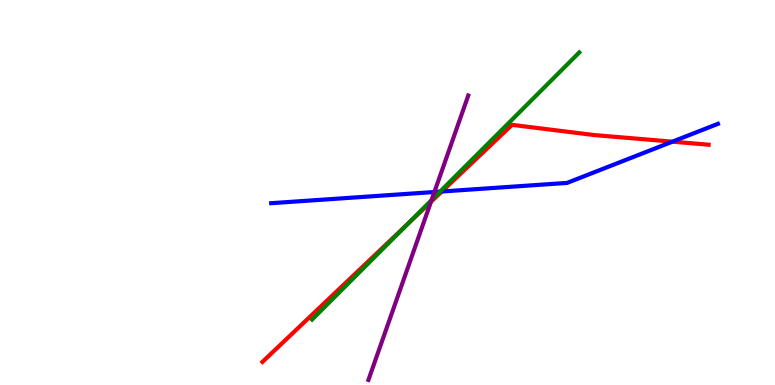[{'lines': ['blue', 'red'], 'intersections': [{'x': 5.7, 'y': 5.03}, {'x': 8.68, 'y': 6.32}]}, {'lines': ['green', 'red'], 'intersections': [{'x': 5.27, 'y': 4.19}]}, {'lines': ['purple', 'red'], 'intersections': [{'x': 5.56, 'y': 4.76}]}, {'lines': ['blue', 'green'], 'intersections': [{'x': 5.68, 'y': 5.02}]}, {'lines': ['blue', 'purple'], 'intersections': [{'x': 5.61, 'y': 5.01}]}, {'lines': ['green', 'purple'], 'intersections': [{'x': 5.57, 'y': 4.8}]}]